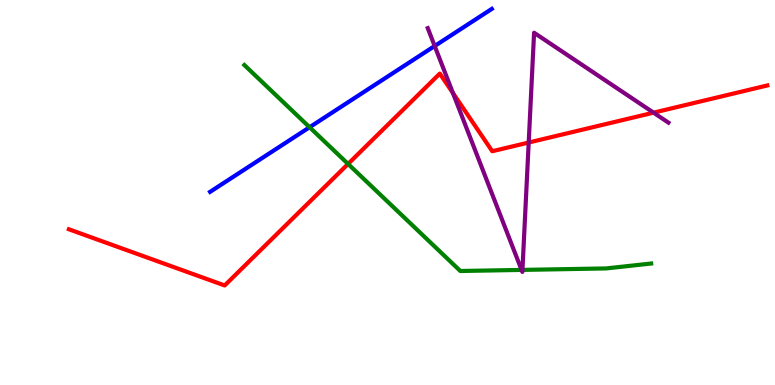[{'lines': ['blue', 'red'], 'intersections': []}, {'lines': ['green', 'red'], 'intersections': [{'x': 4.49, 'y': 5.74}]}, {'lines': ['purple', 'red'], 'intersections': [{'x': 5.84, 'y': 7.58}, {'x': 6.82, 'y': 6.3}, {'x': 8.43, 'y': 7.07}]}, {'lines': ['blue', 'green'], 'intersections': [{'x': 3.99, 'y': 6.7}]}, {'lines': ['blue', 'purple'], 'intersections': [{'x': 5.61, 'y': 8.81}]}, {'lines': ['green', 'purple'], 'intersections': [{'x': 6.73, 'y': 2.99}, {'x': 6.74, 'y': 2.99}]}]